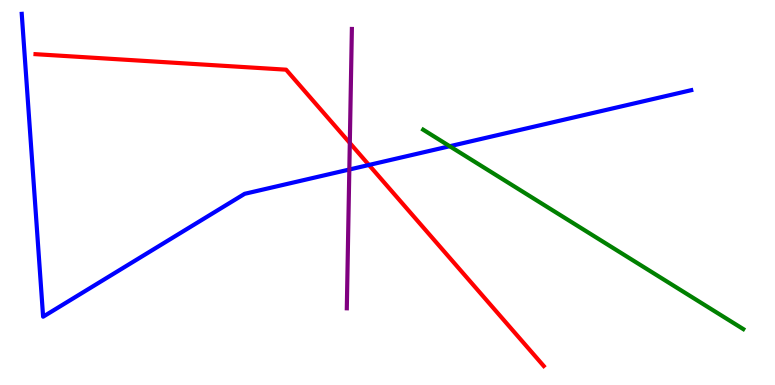[{'lines': ['blue', 'red'], 'intersections': [{'x': 4.76, 'y': 5.72}]}, {'lines': ['green', 'red'], 'intersections': []}, {'lines': ['purple', 'red'], 'intersections': [{'x': 4.51, 'y': 6.29}]}, {'lines': ['blue', 'green'], 'intersections': [{'x': 5.8, 'y': 6.2}]}, {'lines': ['blue', 'purple'], 'intersections': [{'x': 4.51, 'y': 5.6}]}, {'lines': ['green', 'purple'], 'intersections': []}]